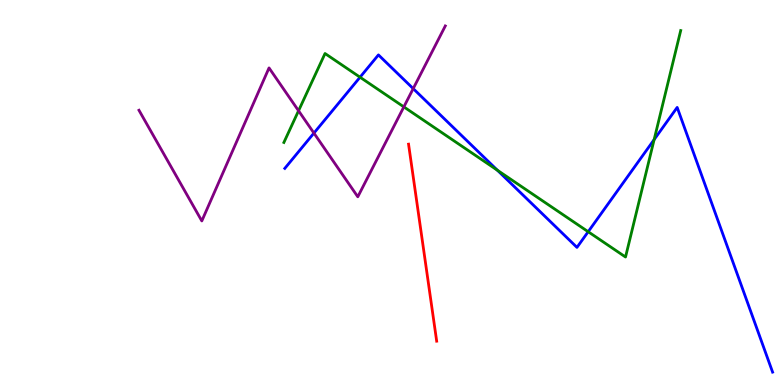[{'lines': ['blue', 'red'], 'intersections': []}, {'lines': ['green', 'red'], 'intersections': []}, {'lines': ['purple', 'red'], 'intersections': []}, {'lines': ['blue', 'green'], 'intersections': [{'x': 4.65, 'y': 7.99}, {'x': 6.42, 'y': 5.58}, {'x': 7.59, 'y': 3.98}, {'x': 8.44, 'y': 6.37}]}, {'lines': ['blue', 'purple'], 'intersections': [{'x': 4.05, 'y': 6.54}, {'x': 5.33, 'y': 7.7}]}, {'lines': ['green', 'purple'], 'intersections': [{'x': 3.85, 'y': 7.12}, {'x': 5.21, 'y': 7.22}]}]